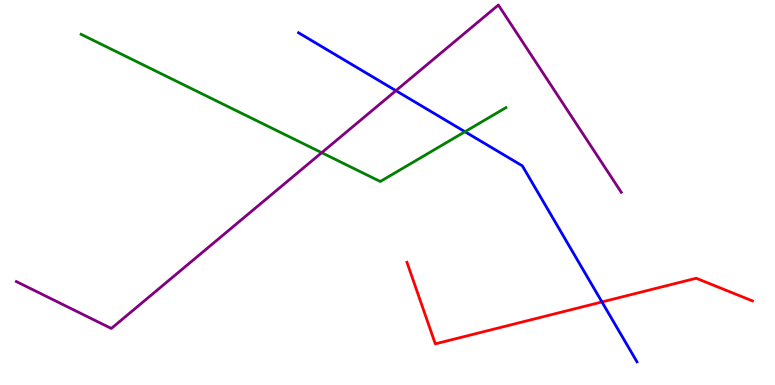[{'lines': ['blue', 'red'], 'intersections': [{'x': 7.77, 'y': 2.16}]}, {'lines': ['green', 'red'], 'intersections': []}, {'lines': ['purple', 'red'], 'intersections': []}, {'lines': ['blue', 'green'], 'intersections': [{'x': 6.0, 'y': 6.58}]}, {'lines': ['blue', 'purple'], 'intersections': [{'x': 5.11, 'y': 7.65}]}, {'lines': ['green', 'purple'], 'intersections': [{'x': 4.15, 'y': 6.03}]}]